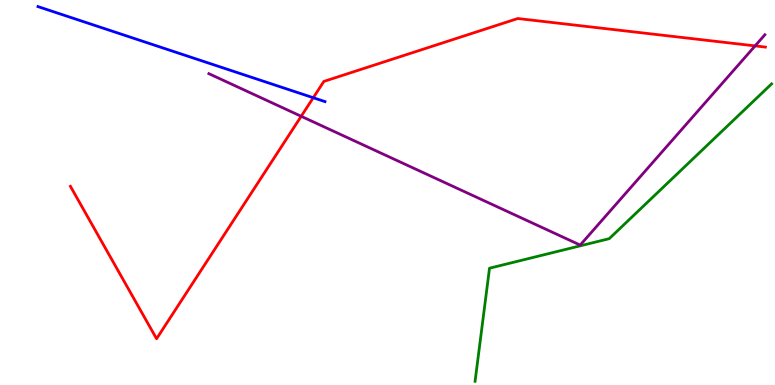[{'lines': ['blue', 'red'], 'intersections': [{'x': 4.04, 'y': 7.46}]}, {'lines': ['green', 'red'], 'intersections': []}, {'lines': ['purple', 'red'], 'intersections': [{'x': 3.89, 'y': 6.98}, {'x': 9.74, 'y': 8.81}]}, {'lines': ['blue', 'green'], 'intersections': []}, {'lines': ['blue', 'purple'], 'intersections': []}, {'lines': ['green', 'purple'], 'intersections': []}]